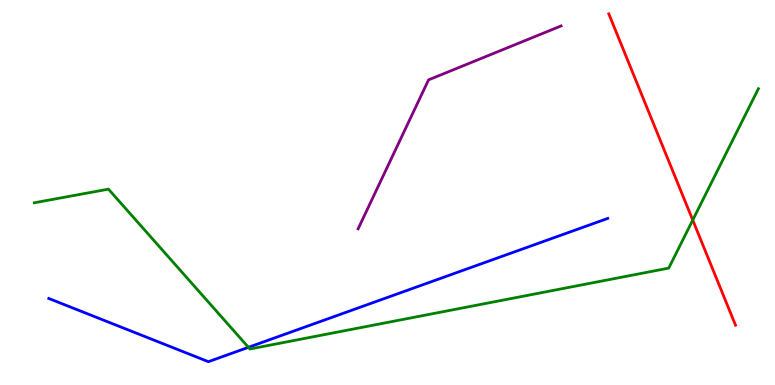[{'lines': ['blue', 'red'], 'intersections': []}, {'lines': ['green', 'red'], 'intersections': [{'x': 8.94, 'y': 4.28}]}, {'lines': ['purple', 'red'], 'intersections': []}, {'lines': ['blue', 'green'], 'intersections': [{'x': 3.21, 'y': 0.979}]}, {'lines': ['blue', 'purple'], 'intersections': []}, {'lines': ['green', 'purple'], 'intersections': []}]